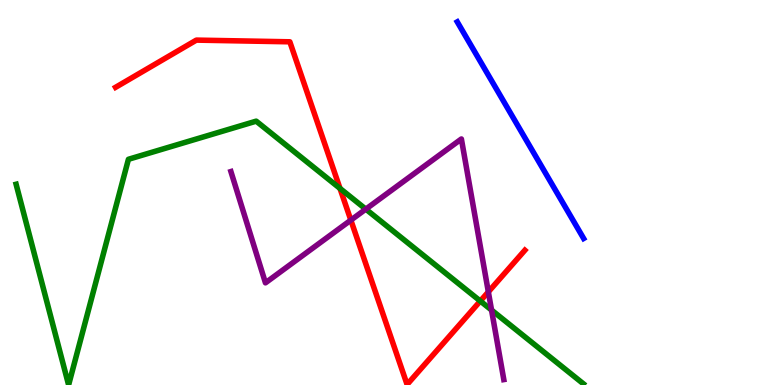[{'lines': ['blue', 'red'], 'intersections': []}, {'lines': ['green', 'red'], 'intersections': [{'x': 4.39, 'y': 5.11}, {'x': 6.2, 'y': 2.18}]}, {'lines': ['purple', 'red'], 'intersections': [{'x': 4.53, 'y': 4.28}, {'x': 6.3, 'y': 2.42}]}, {'lines': ['blue', 'green'], 'intersections': []}, {'lines': ['blue', 'purple'], 'intersections': []}, {'lines': ['green', 'purple'], 'intersections': [{'x': 4.72, 'y': 4.57}, {'x': 6.34, 'y': 1.95}]}]